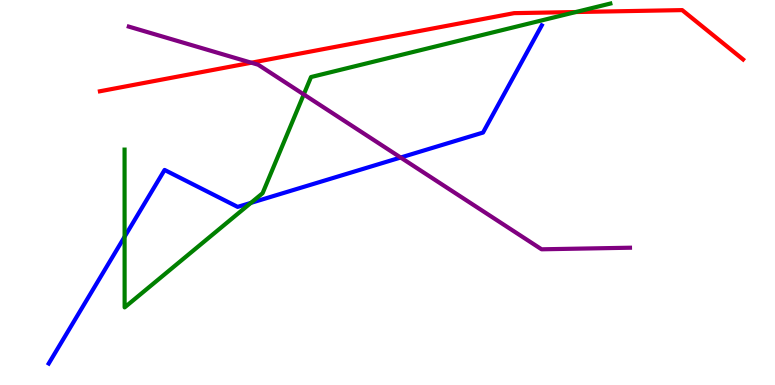[{'lines': ['blue', 'red'], 'intersections': []}, {'lines': ['green', 'red'], 'intersections': [{'x': 7.43, 'y': 9.69}]}, {'lines': ['purple', 'red'], 'intersections': [{'x': 3.24, 'y': 8.37}]}, {'lines': ['blue', 'green'], 'intersections': [{'x': 1.61, 'y': 3.85}, {'x': 3.24, 'y': 4.73}]}, {'lines': ['blue', 'purple'], 'intersections': [{'x': 5.17, 'y': 5.91}]}, {'lines': ['green', 'purple'], 'intersections': [{'x': 3.92, 'y': 7.55}]}]